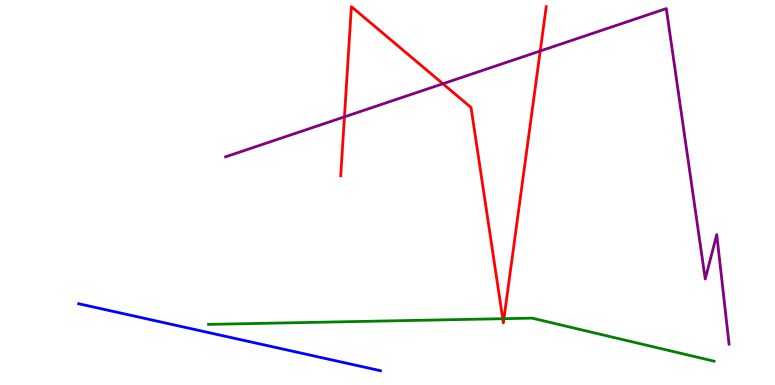[{'lines': ['blue', 'red'], 'intersections': []}, {'lines': ['green', 'red'], 'intersections': [{'x': 6.49, 'y': 1.72}, {'x': 6.5, 'y': 1.72}]}, {'lines': ['purple', 'red'], 'intersections': [{'x': 4.44, 'y': 6.96}, {'x': 5.71, 'y': 7.82}, {'x': 6.97, 'y': 8.68}]}, {'lines': ['blue', 'green'], 'intersections': []}, {'lines': ['blue', 'purple'], 'intersections': []}, {'lines': ['green', 'purple'], 'intersections': []}]